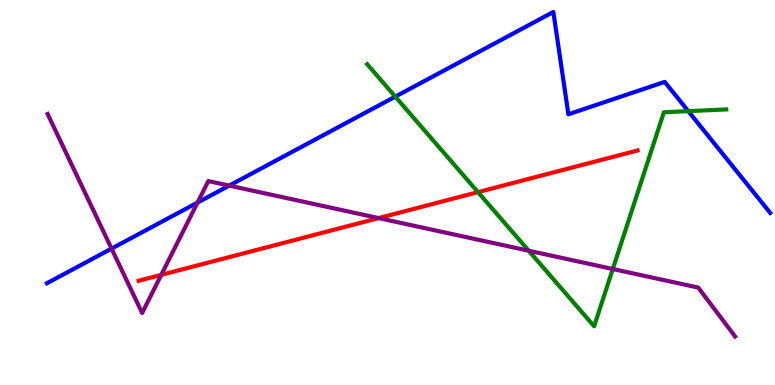[{'lines': ['blue', 'red'], 'intersections': []}, {'lines': ['green', 'red'], 'intersections': [{'x': 6.17, 'y': 5.01}]}, {'lines': ['purple', 'red'], 'intersections': [{'x': 2.08, 'y': 2.86}, {'x': 4.89, 'y': 4.34}]}, {'lines': ['blue', 'green'], 'intersections': [{'x': 5.1, 'y': 7.49}, {'x': 8.88, 'y': 7.11}]}, {'lines': ['blue', 'purple'], 'intersections': [{'x': 1.44, 'y': 3.54}, {'x': 2.55, 'y': 4.74}, {'x': 2.96, 'y': 5.18}]}, {'lines': ['green', 'purple'], 'intersections': [{'x': 6.82, 'y': 3.49}, {'x': 7.91, 'y': 3.01}]}]